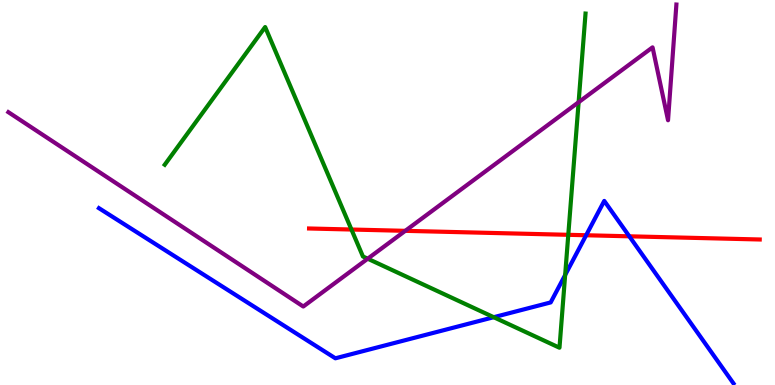[{'lines': ['blue', 'red'], 'intersections': [{'x': 7.56, 'y': 3.89}, {'x': 8.12, 'y': 3.86}]}, {'lines': ['green', 'red'], 'intersections': [{'x': 4.53, 'y': 4.04}, {'x': 7.33, 'y': 3.9}]}, {'lines': ['purple', 'red'], 'intersections': [{'x': 5.23, 'y': 4.0}]}, {'lines': ['blue', 'green'], 'intersections': [{'x': 6.37, 'y': 1.76}, {'x': 7.29, 'y': 2.86}]}, {'lines': ['blue', 'purple'], 'intersections': []}, {'lines': ['green', 'purple'], 'intersections': [{'x': 4.74, 'y': 3.28}, {'x': 7.47, 'y': 7.35}]}]